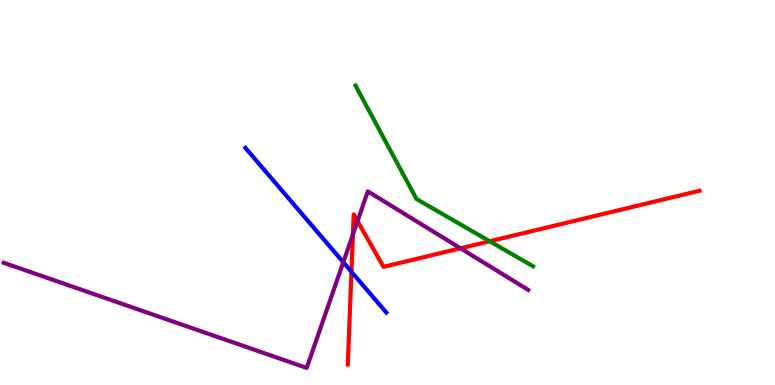[{'lines': ['blue', 'red'], 'intersections': [{'x': 4.53, 'y': 2.94}]}, {'lines': ['green', 'red'], 'intersections': [{'x': 6.32, 'y': 3.73}]}, {'lines': ['purple', 'red'], 'intersections': [{'x': 4.55, 'y': 3.91}, {'x': 4.61, 'y': 4.26}, {'x': 5.94, 'y': 3.55}]}, {'lines': ['blue', 'green'], 'intersections': []}, {'lines': ['blue', 'purple'], 'intersections': [{'x': 4.43, 'y': 3.19}]}, {'lines': ['green', 'purple'], 'intersections': []}]